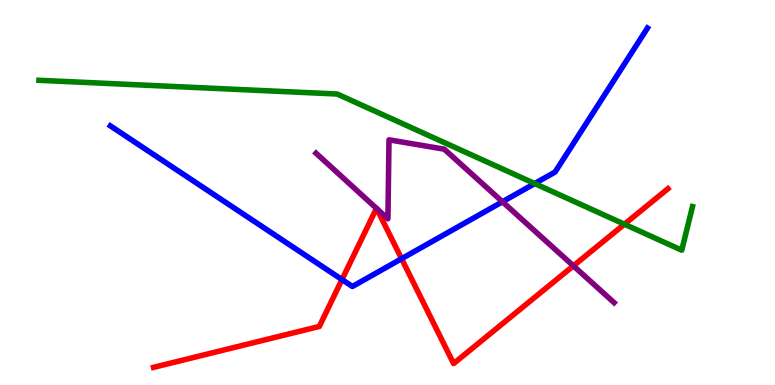[{'lines': ['blue', 'red'], 'intersections': [{'x': 4.41, 'y': 2.74}, {'x': 5.18, 'y': 3.28}]}, {'lines': ['green', 'red'], 'intersections': [{'x': 8.06, 'y': 4.18}]}, {'lines': ['purple', 'red'], 'intersections': [{'x': 4.86, 'y': 4.59}, {'x': 4.86, 'y': 4.58}, {'x': 7.4, 'y': 3.09}]}, {'lines': ['blue', 'green'], 'intersections': [{'x': 6.9, 'y': 5.23}]}, {'lines': ['blue', 'purple'], 'intersections': [{'x': 6.48, 'y': 4.76}]}, {'lines': ['green', 'purple'], 'intersections': []}]